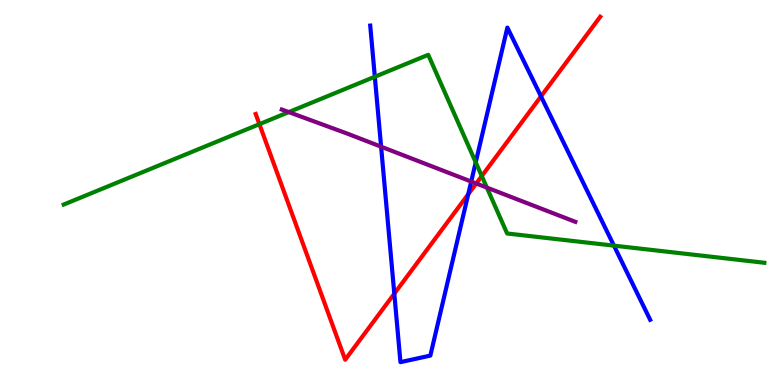[{'lines': ['blue', 'red'], 'intersections': [{'x': 5.09, 'y': 2.37}, {'x': 6.04, 'y': 4.95}, {'x': 6.98, 'y': 7.5}]}, {'lines': ['green', 'red'], 'intersections': [{'x': 3.35, 'y': 6.77}, {'x': 6.22, 'y': 5.43}]}, {'lines': ['purple', 'red'], 'intersections': [{'x': 6.14, 'y': 5.23}]}, {'lines': ['blue', 'green'], 'intersections': [{'x': 4.84, 'y': 8.01}, {'x': 6.14, 'y': 5.78}, {'x': 7.92, 'y': 3.62}]}, {'lines': ['blue', 'purple'], 'intersections': [{'x': 4.92, 'y': 6.19}, {'x': 6.08, 'y': 5.28}]}, {'lines': ['green', 'purple'], 'intersections': [{'x': 3.73, 'y': 7.09}, {'x': 6.28, 'y': 5.13}]}]